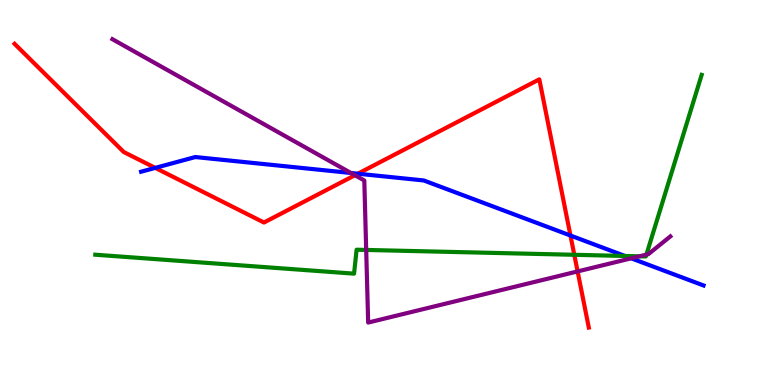[{'lines': ['blue', 'red'], 'intersections': [{'x': 2.0, 'y': 5.64}, {'x': 4.62, 'y': 5.49}, {'x': 7.36, 'y': 3.88}]}, {'lines': ['green', 'red'], 'intersections': [{'x': 7.41, 'y': 3.38}]}, {'lines': ['purple', 'red'], 'intersections': [{'x': 4.58, 'y': 5.45}, {'x': 7.45, 'y': 2.95}]}, {'lines': ['blue', 'green'], 'intersections': [{'x': 8.06, 'y': 3.35}]}, {'lines': ['blue', 'purple'], 'intersections': [{'x': 4.53, 'y': 5.51}, {'x': 8.14, 'y': 3.29}]}, {'lines': ['green', 'purple'], 'intersections': [{'x': 4.73, 'y': 3.51}, {'x': 8.25, 'y': 3.34}, {'x': 8.34, 'y': 3.39}]}]